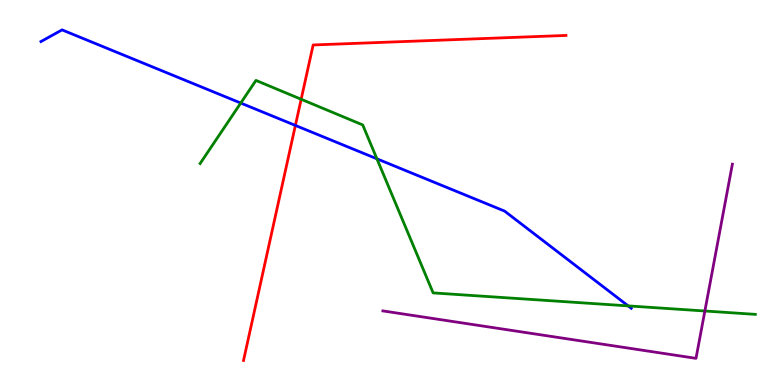[{'lines': ['blue', 'red'], 'intersections': [{'x': 3.81, 'y': 6.74}]}, {'lines': ['green', 'red'], 'intersections': [{'x': 3.89, 'y': 7.42}]}, {'lines': ['purple', 'red'], 'intersections': []}, {'lines': ['blue', 'green'], 'intersections': [{'x': 3.11, 'y': 7.32}, {'x': 4.86, 'y': 5.88}, {'x': 8.11, 'y': 2.05}]}, {'lines': ['blue', 'purple'], 'intersections': []}, {'lines': ['green', 'purple'], 'intersections': [{'x': 9.1, 'y': 1.92}]}]